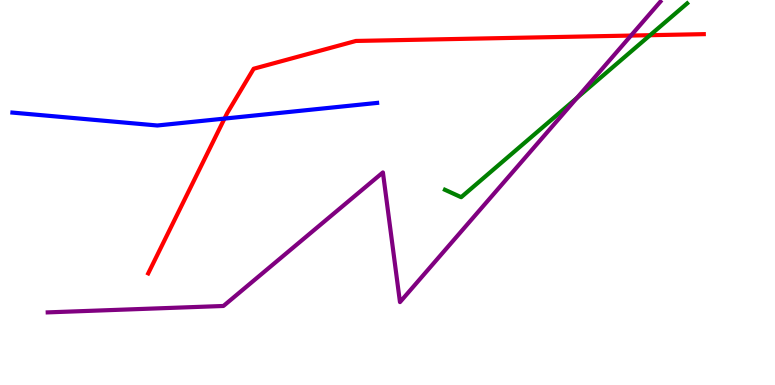[{'lines': ['blue', 'red'], 'intersections': [{'x': 2.9, 'y': 6.92}]}, {'lines': ['green', 'red'], 'intersections': [{'x': 8.39, 'y': 9.09}]}, {'lines': ['purple', 'red'], 'intersections': [{'x': 8.14, 'y': 9.08}]}, {'lines': ['blue', 'green'], 'intersections': []}, {'lines': ['blue', 'purple'], 'intersections': []}, {'lines': ['green', 'purple'], 'intersections': [{'x': 7.45, 'y': 7.46}]}]